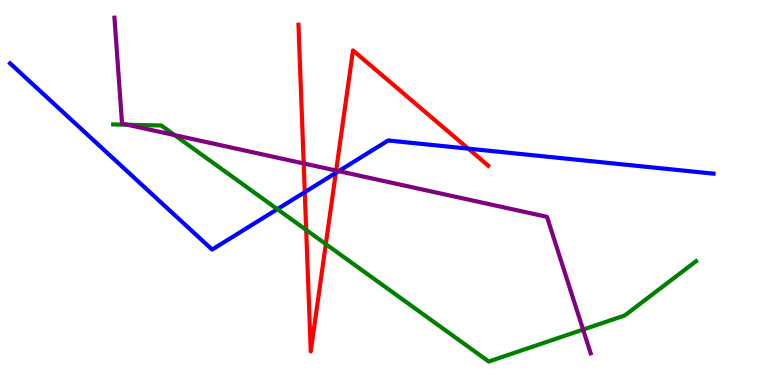[{'lines': ['blue', 'red'], 'intersections': [{'x': 3.93, 'y': 5.01}, {'x': 4.33, 'y': 5.51}, {'x': 6.04, 'y': 6.14}]}, {'lines': ['green', 'red'], 'intersections': [{'x': 3.95, 'y': 4.03}, {'x': 4.2, 'y': 3.66}]}, {'lines': ['purple', 'red'], 'intersections': [{'x': 3.92, 'y': 5.75}, {'x': 4.34, 'y': 5.57}]}, {'lines': ['blue', 'green'], 'intersections': [{'x': 3.58, 'y': 4.57}]}, {'lines': ['blue', 'purple'], 'intersections': [{'x': 4.37, 'y': 5.55}]}, {'lines': ['green', 'purple'], 'intersections': [{'x': 1.64, 'y': 6.76}, {'x': 2.25, 'y': 6.49}, {'x': 7.52, 'y': 1.44}]}]